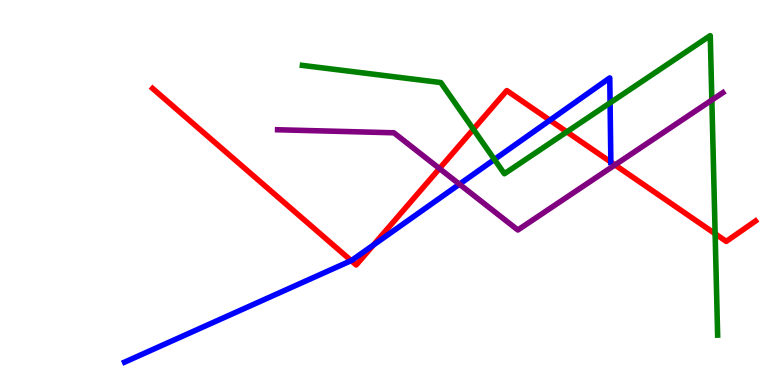[{'lines': ['blue', 'red'], 'intersections': [{'x': 4.53, 'y': 3.23}, {'x': 4.82, 'y': 3.64}, {'x': 7.1, 'y': 6.88}, {'x': 7.88, 'y': 5.79}]}, {'lines': ['green', 'red'], 'intersections': [{'x': 6.11, 'y': 6.64}, {'x': 7.31, 'y': 6.58}, {'x': 9.23, 'y': 3.93}]}, {'lines': ['purple', 'red'], 'intersections': [{'x': 5.67, 'y': 5.62}, {'x': 7.94, 'y': 5.72}]}, {'lines': ['blue', 'green'], 'intersections': [{'x': 6.38, 'y': 5.86}, {'x': 7.87, 'y': 7.33}]}, {'lines': ['blue', 'purple'], 'intersections': [{'x': 5.93, 'y': 5.22}]}, {'lines': ['green', 'purple'], 'intersections': [{'x': 9.19, 'y': 7.4}]}]